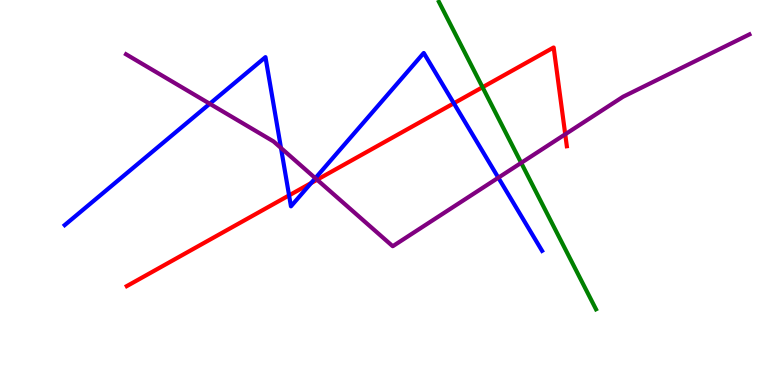[{'lines': ['blue', 'red'], 'intersections': [{'x': 3.73, 'y': 4.93}, {'x': 4.01, 'y': 5.24}, {'x': 5.86, 'y': 7.32}]}, {'lines': ['green', 'red'], 'intersections': [{'x': 6.23, 'y': 7.73}]}, {'lines': ['purple', 'red'], 'intersections': [{'x': 4.09, 'y': 5.33}, {'x': 7.29, 'y': 6.51}]}, {'lines': ['blue', 'green'], 'intersections': []}, {'lines': ['blue', 'purple'], 'intersections': [{'x': 2.71, 'y': 7.31}, {'x': 3.63, 'y': 6.16}, {'x': 4.07, 'y': 5.37}, {'x': 6.43, 'y': 5.38}]}, {'lines': ['green', 'purple'], 'intersections': [{'x': 6.72, 'y': 5.77}]}]